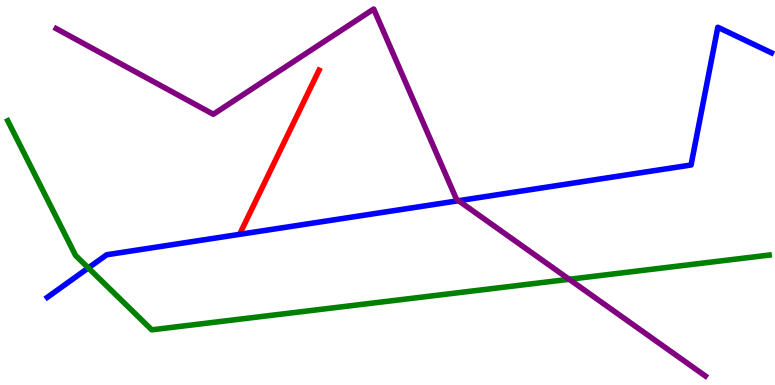[{'lines': ['blue', 'red'], 'intersections': []}, {'lines': ['green', 'red'], 'intersections': []}, {'lines': ['purple', 'red'], 'intersections': []}, {'lines': ['blue', 'green'], 'intersections': [{'x': 1.14, 'y': 3.04}]}, {'lines': ['blue', 'purple'], 'intersections': [{'x': 5.92, 'y': 4.79}]}, {'lines': ['green', 'purple'], 'intersections': [{'x': 7.34, 'y': 2.75}]}]